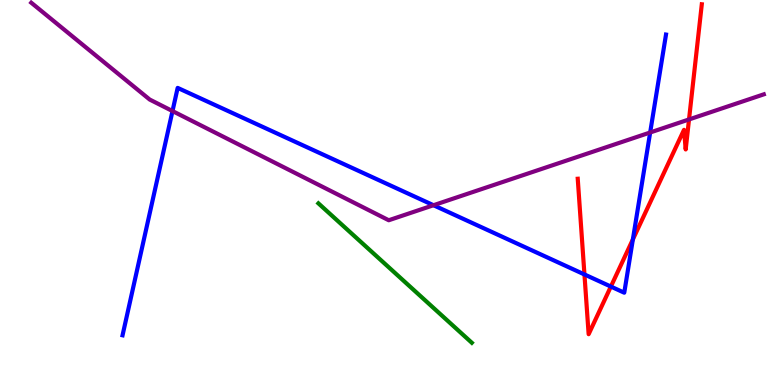[{'lines': ['blue', 'red'], 'intersections': [{'x': 7.54, 'y': 2.87}, {'x': 7.88, 'y': 2.56}, {'x': 8.17, 'y': 3.78}]}, {'lines': ['green', 'red'], 'intersections': []}, {'lines': ['purple', 'red'], 'intersections': [{'x': 8.89, 'y': 6.9}]}, {'lines': ['blue', 'green'], 'intersections': []}, {'lines': ['blue', 'purple'], 'intersections': [{'x': 2.23, 'y': 7.12}, {'x': 5.59, 'y': 4.67}, {'x': 8.39, 'y': 6.56}]}, {'lines': ['green', 'purple'], 'intersections': []}]